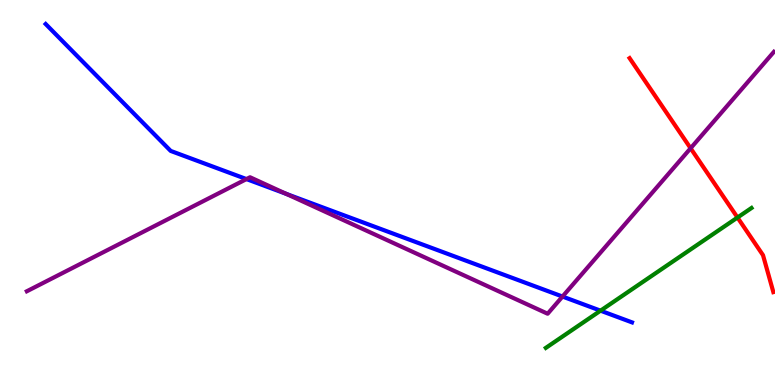[{'lines': ['blue', 'red'], 'intersections': []}, {'lines': ['green', 'red'], 'intersections': [{'x': 9.52, 'y': 4.35}]}, {'lines': ['purple', 'red'], 'intersections': [{'x': 8.91, 'y': 6.15}]}, {'lines': ['blue', 'green'], 'intersections': [{'x': 7.75, 'y': 1.93}]}, {'lines': ['blue', 'purple'], 'intersections': [{'x': 3.18, 'y': 5.35}, {'x': 3.69, 'y': 4.96}, {'x': 7.26, 'y': 2.3}]}, {'lines': ['green', 'purple'], 'intersections': []}]